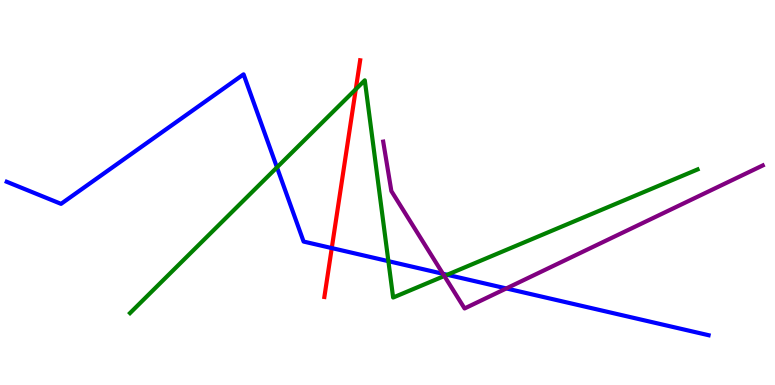[{'lines': ['blue', 'red'], 'intersections': [{'x': 4.28, 'y': 3.56}]}, {'lines': ['green', 'red'], 'intersections': [{'x': 4.59, 'y': 7.68}]}, {'lines': ['purple', 'red'], 'intersections': []}, {'lines': ['blue', 'green'], 'intersections': [{'x': 3.57, 'y': 5.65}, {'x': 5.01, 'y': 3.22}, {'x': 5.77, 'y': 2.86}]}, {'lines': ['blue', 'purple'], 'intersections': [{'x': 5.72, 'y': 2.89}, {'x': 6.53, 'y': 2.51}]}, {'lines': ['green', 'purple'], 'intersections': [{'x': 5.73, 'y': 2.83}]}]